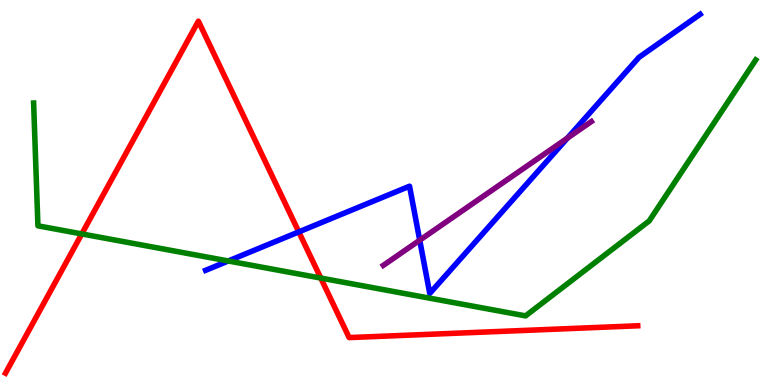[{'lines': ['blue', 'red'], 'intersections': [{'x': 3.86, 'y': 3.98}]}, {'lines': ['green', 'red'], 'intersections': [{'x': 1.06, 'y': 3.92}, {'x': 4.14, 'y': 2.78}]}, {'lines': ['purple', 'red'], 'intersections': []}, {'lines': ['blue', 'green'], 'intersections': [{'x': 2.95, 'y': 3.22}]}, {'lines': ['blue', 'purple'], 'intersections': [{'x': 5.42, 'y': 3.76}, {'x': 7.32, 'y': 6.41}]}, {'lines': ['green', 'purple'], 'intersections': []}]